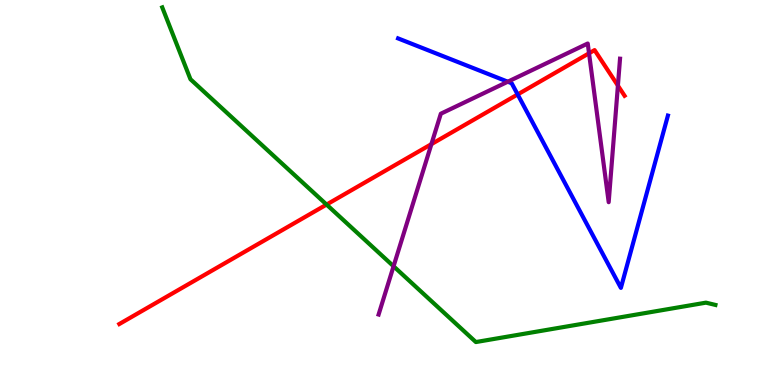[{'lines': ['blue', 'red'], 'intersections': [{'x': 6.68, 'y': 7.55}]}, {'lines': ['green', 'red'], 'intersections': [{'x': 4.21, 'y': 4.69}]}, {'lines': ['purple', 'red'], 'intersections': [{'x': 5.57, 'y': 6.26}, {'x': 7.6, 'y': 8.62}, {'x': 7.97, 'y': 7.78}]}, {'lines': ['blue', 'green'], 'intersections': []}, {'lines': ['blue', 'purple'], 'intersections': [{'x': 6.55, 'y': 7.88}]}, {'lines': ['green', 'purple'], 'intersections': [{'x': 5.08, 'y': 3.08}]}]